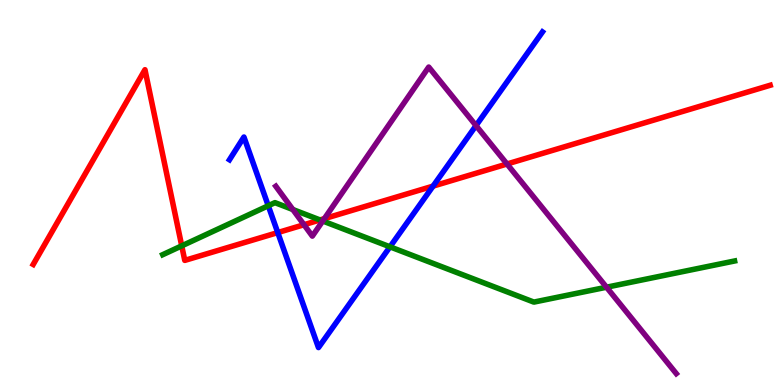[{'lines': ['blue', 'red'], 'intersections': [{'x': 3.58, 'y': 3.96}, {'x': 5.59, 'y': 5.17}]}, {'lines': ['green', 'red'], 'intersections': [{'x': 2.34, 'y': 3.61}, {'x': 4.13, 'y': 4.29}]}, {'lines': ['purple', 'red'], 'intersections': [{'x': 3.92, 'y': 4.16}, {'x': 4.19, 'y': 4.32}, {'x': 6.54, 'y': 5.74}]}, {'lines': ['blue', 'green'], 'intersections': [{'x': 3.46, 'y': 4.66}, {'x': 5.03, 'y': 3.59}]}, {'lines': ['blue', 'purple'], 'intersections': [{'x': 6.14, 'y': 6.74}]}, {'lines': ['green', 'purple'], 'intersections': [{'x': 3.78, 'y': 4.56}, {'x': 4.16, 'y': 4.26}, {'x': 7.83, 'y': 2.54}]}]